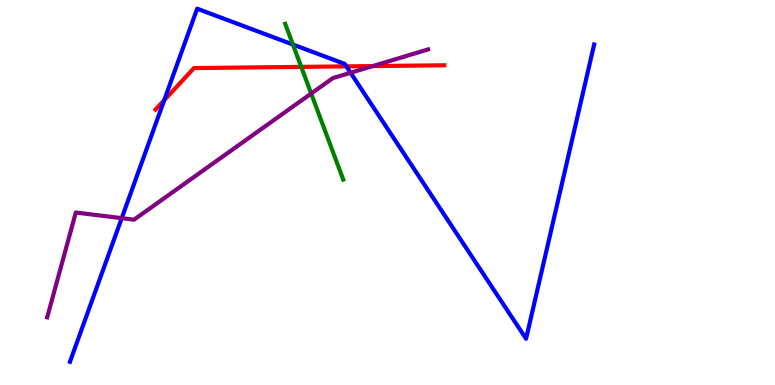[{'lines': ['blue', 'red'], 'intersections': [{'x': 2.12, 'y': 7.4}, {'x': 4.47, 'y': 8.28}]}, {'lines': ['green', 'red'], 'intersections': [{'x': 3.89, 'y': 8.26}]}, {'lines': ['purple', 'red'], 'intersections': [{'x': 4.81, 'y': 8.28}]}, {'lines': ['blue', 'green'], 'intersections': [{'x': 3.78, 'y': 8.84}]}, {'lines': ['blue', 'purple'], 'intersections': [{'x': 1.57, 'y': 4.33}, {'x': 4.52, 'y': 8.11}]}, {'lines': ['green', 'purple'], 'intersections': [{'x': 4.02, 'y': 7.57}]}]